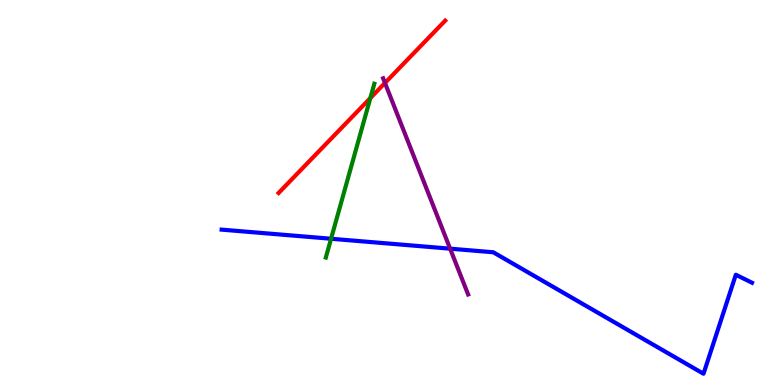[{'lines': ['blue', 'red'], 'intersections': []}, {'lines': ['green', 'red'], 'intersections': [{'x': 4.78, 'y': 7.45}]}, {'lines': ['purple', 'red'], 'intersections': [{'x': 4.97, 'y': 7.85}]}, {'lines': ['blue', 'green'], 'intersections': [{'x': 4.27, 'y': 3.8}]}, {'lines': ['blue', 'purple'], 'intersections': [{'x': 5.81, 'y': 3.54}]}, {'lines': ['green', 'purple'], 'intersections': []}]